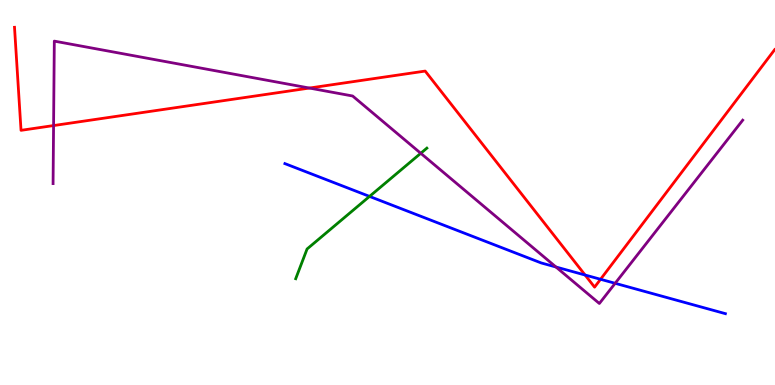[{'lines': ['blue', 'red'], 'intersections': [{'x': 7.55, 'y': 2.86}, {'x': 7.75, 'y': 2.75}]}, {'lines': ['green', 'red'], 'intersections': []}, {'lines': ['purple', 'red'], 'intersections': [{'x': 0.691, 'y': 6.74}, {'x': 3.99, 'y': 7.71}]}, {'lines': ['blue', 'green'], 'intersections': [{'x': 4.77, 'y': 4.9}]}, {'lines': ['blue', 'purple'], 'intersections': [{'x': 7.17, 'y': 3.06}, {'x': 7.94, 'y': 2.64}]}, {'lines': ['green', 'purple'], 'intersections': [{'x': 5.43, 'y': 6.02}]}]